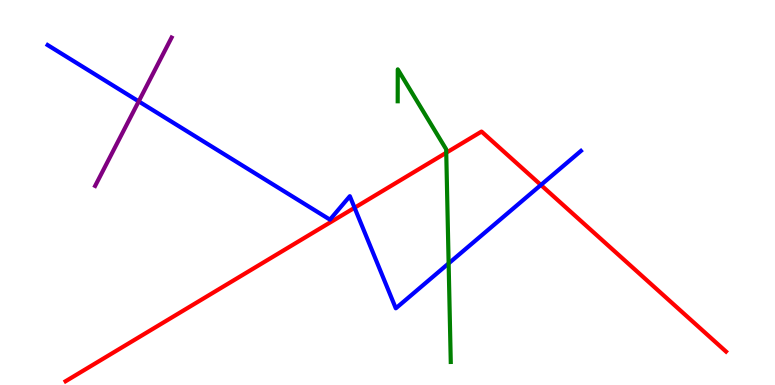[{'lines': ['blue', 'red'], 'intersections': [{'x': 4.58, 'y': 4.6}, {'x': 6.98, 'y': 5.2}]}, {'lines': ['green', 'red'], 'intersections': [{'x': 5.76, 'y': 6.03}]}, {'lines': ['purple', 'red'], 'intersections': []}, {'lines': ['blue', 'green'], 'intersections': [{'x': 5.79, 'y': 3.16}]}, {'lines': ['blue', 'purple'], 'intersections': [{'x': 1.79, 'y': 7.37}]}, {'lines': ['green', 'purple'], 'intersections': []}]